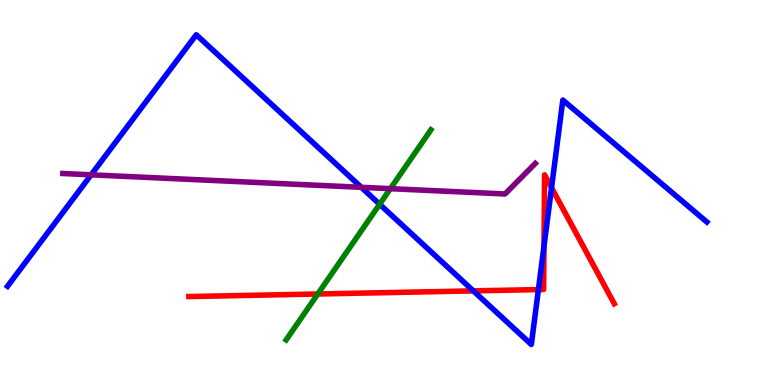[{'lines': ['blue', 'red'], 'intersections': [{'x': 6.11, 'y': 2.44}, {'x': 6.95, 'y': 2.48}, {'x': 7.02, 'y': 3.6}, {'x': 7.12, 'y': 5.12}]}, {'lines': ['green', 'red'], 'intersections': [{'x': 4.1, 'y': 2.36}]}, {'lines': ['purple', 'red'], 'intersections': []}, {'lines': ['blue', 'green'], 'intersections': [{'x': 4.9, 'y': 4.69}]}, {'lines': ['blue', 'purple'], 'intersections': [{'x': 1.18, 'y': 5.46}, {'x': 4.66, 'y': 5.13}]}, {'lines': ['green', 'purple'], 'intersections': [{'x': 5.04, 'y': 5.1}]}]